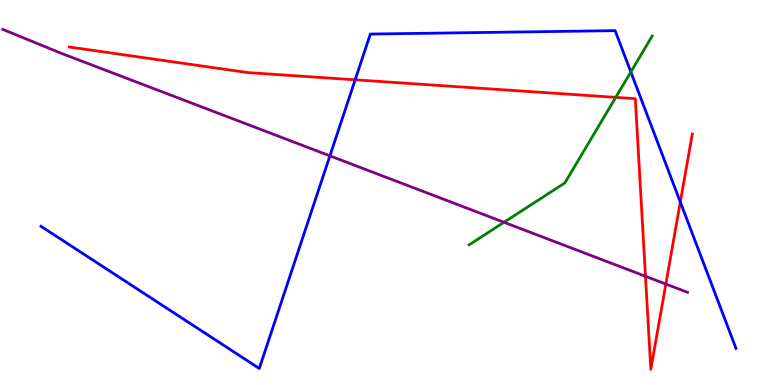[{'lines': ['blue', 'red'], 'intersections': [{'x': 4.58, 'y': 7.93}, {'x': 8.78, 'y': 4.75}]}, {'lines': ['green', 'red'], 'intersections': [{'x': 7.95, 'y': 7.47}]}, {'lines': ['purple', 'red'], 'intersections': [{'x': 8.33, 'y': 2.82}, {'x': 8.59, 'y': 2.62}]}, {'lines': ['blue', 'green'], 'intersections': [{'x': 8.14, 'y': 8.13}]}, {'lines': ['blue', 'purple'], 'intersections': [{'x': 4.26, 'y': 5.95}]}, {'lines': ['green', 'purple'], 'intersections': [{'x': 6.5, 'y': 4.23}]}]